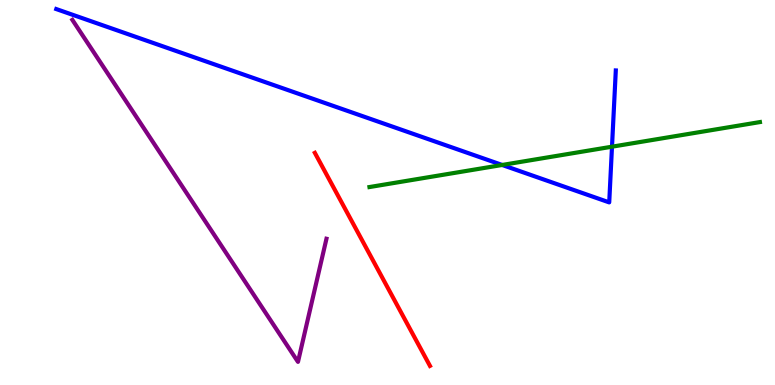[{'lines': ['blue', 'red'], 'intersections': []}, {'lines': ['green', 'red'], 'intersections': []}, {'lines': ['purple', 'red'], 'intersections': []}, {'lines': ['blue', 'green'], 'intersections': [{'x': 6.48, 'y': 5.72}, {'x': 7.9, 'y': 6.19}]}, {'lines': ['blue', 'purple'], 'intersections': []}, {'lines': ['green', 'purple'], 'intersections': []}]